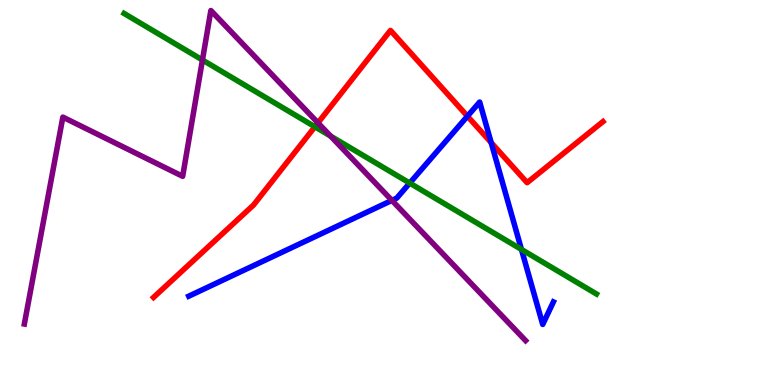[{'lines': ['blue', 'red'], 'intersections': [{'x': 6.03, 'y': 6.98}, {'x': 6.34, 'y': 6.3}]}, {'lines': ['green', 'red'], 'intersections': [{'x': 4.06, 'y': 6.71}]}, {'lines': ['purple', 'red'], 'intersections': [{'x': 4.1, 'y': 6.81}]}, {'lines': ['blue', 'green'], 'intersections': [{'x': 5.29, 'y': 5.24}, {'x': 6.73, 'y': 3.52}]}, {'lines': ['blue', 'purple'], 'intersections': [{'x': 5.06, 'y': 4.79}]}, {'lines': ['green', 'purple'], 'intersections': [{'x': 2.61, 'y': 8.44}, {'x': 4.27, 'y': 6.47}]}]